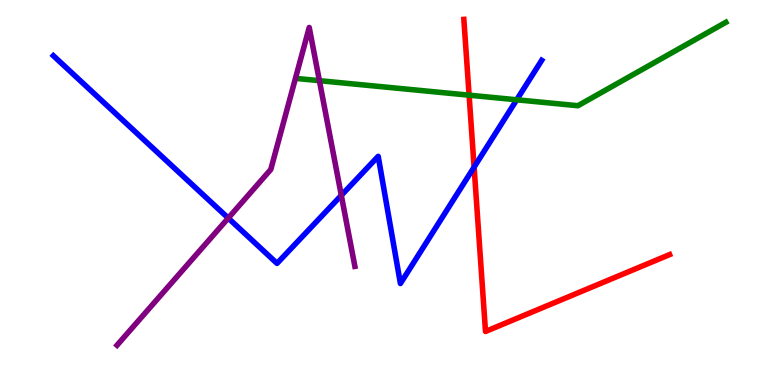[{'lines': ['blue', 'red'], 'intersections': [{'x': 6.12, 'y': 5.66}]}, {'lines': ['green', 'red'], 'intersections': [{'x': 6.05, 'y': 7.53}]}, {'lines': ['purple', 'red'], 'intersections': []}, {'lines': ['blue', 'green'], 'intersections': [{'x': 6.67, 'y': 7.41}]}, {'lines': ['blue', 'purple'], 'intersections': [{'x': 2.95, 'y': 4.34}, {'x': 4.4, 'y': 4.93}]}, {'lines': ['green', 'purple'], 'intersections': [{'x': 4.12, 'y': 7.9}]}]